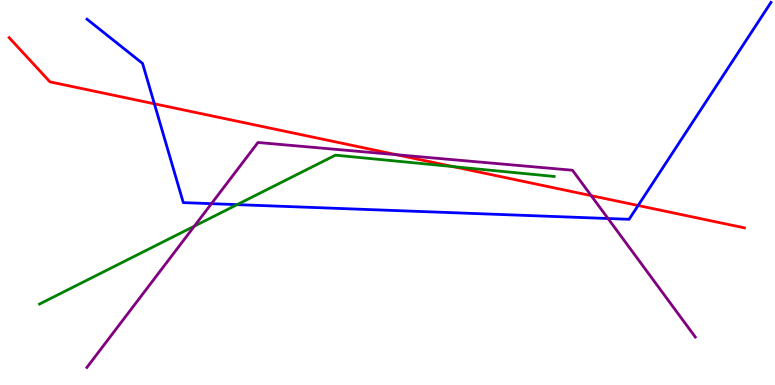[{'lines': ['blue', 'red'], 'intersections': [{'x': 1.99, 'y': 7.3}, {'x': 8.23, 'y': 4.66}]}, {'lines': ['green', 'red'], 'intersections': [{'x': 5.85, 'y': 5.67}]}, {'lines': ['purple', 'red'], 'intersections': [{'x': 5.12, 'y': 5.98}, {'x': 7.63, 'y': 4.92}]}, {'lines': ['blue', 'green'], 'intersections': [{'x': 3.06, 'y': 4.68}]}, {'lines': ['blue', 'purple'], 'intersections': [{'x': 2.73, 'y': 4.71}, {'x': 7.85, 'y': 4.32}]}, {'lines': ['green', 'purple'], 'intersections': [{'x': 2.51, 'y': 4.13}]}]